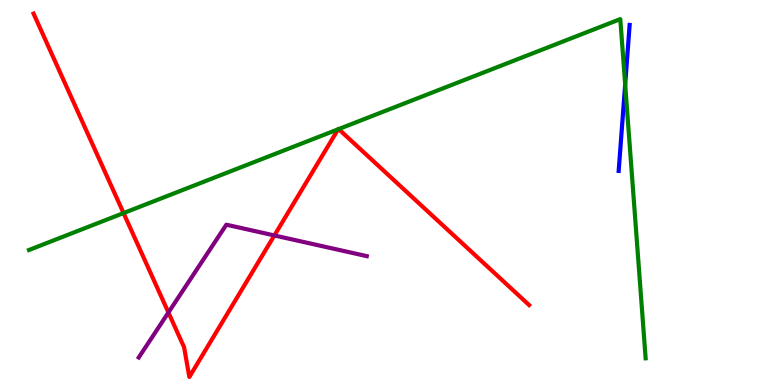[{'lines': ['blue', 'red'], 'intersections': []}, {'lines': ['green', 'red'], 'intersections': [{'x': 1.59, 'y': 4.47}, {'x': 4.36, 'y': 6.64}, {'x': 4.37, 'y': 6.65}]}, {'lines': ['purple', 'red'], 'intersections': [{'x': 2.17, 'y': 1.88}, {'x': 3.54, 'y': 3.88}]}, {'lines': ['blue', 'green'], 'intersections': [{'x': 8.07, 'y': 7.81}]}, {'lines': ['blue', 'purple'], 'intersections': []}, {'lines': ['green', 'purple'], 'intersections': []}]